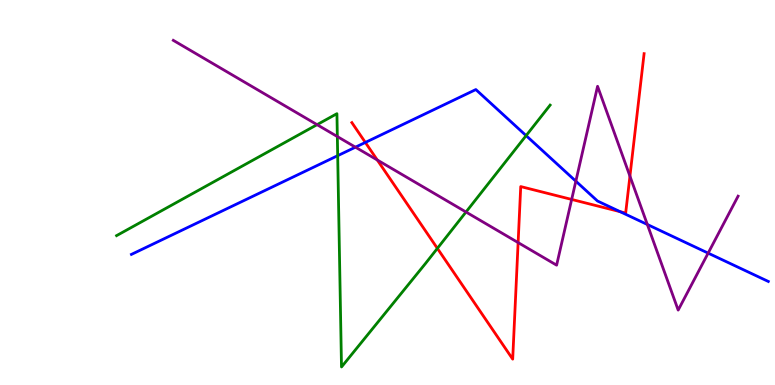[{'lines': ['blue', 'red'], 'intersections': [{'x': 4.71, 'y': 6.3}, {'x': 8.0, 'y': 4.5}]}, {'lines': ['green', 'red'], 'intersections': [{'x': 5.64, 'y': 3.55}]}, {'lines': ['purple', 'red'], 'intersections': [{'x': 4.87, 'y': 5.84}, {'x': 6.69, 'y': 3.7}, {'x': 7.38, 'y': 4.82}, {'x': 8.13, 'y': 5.42}]}, {'lines': ['blue', 'green'], 'intersections': [{'x': 4.36, 'y': 5.96}, {'x': 6.79, 'y': 6.48}]}, {'lines': ['blue', 'purple'], 'intersections': [{'x': 4.59, 'y': 6.18}, {'x': 7.43, 'y': 5.29}, {'x': 8.35, 'y': 4.17}, {'x': 9.14, 'y': 3.43}]}, {'lines': ['green', 'purple'], 'intersections': [{'x': 4.09, 'y': 6.76}, {'x': 4.35, 'y': 6.45}, {'x': 6.01, 'y': 4.49}]}]